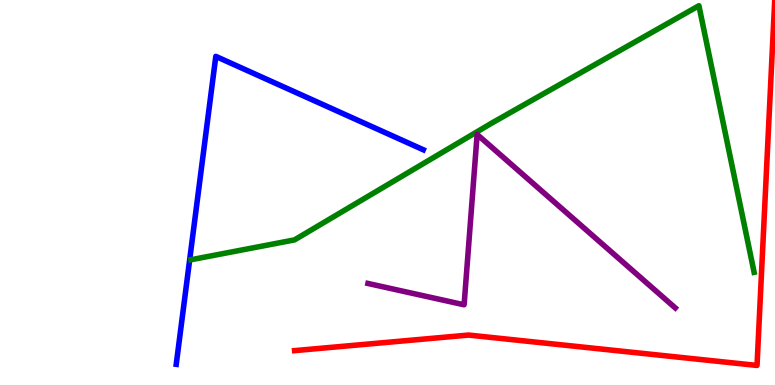[{'lines': ['blue', 'red'], 'intersections': []}, {'lines': ['green', 'red'], 'intersections': []}, {'lines': ['purple', 'red'], 'intersections': []}, {'lines': ['blue', 'green'], 'intersections': []}, {'lines': ['blue', 'purple'], 'intersections': []}, {'lines': ['green', 'purple'], 'intersections': []}]